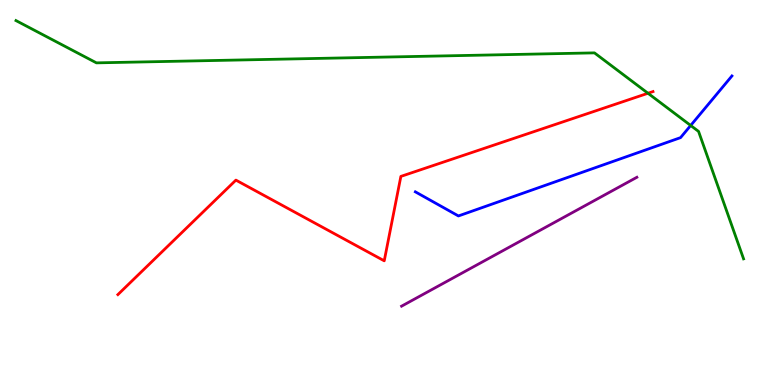[{'lines': ['blue', 'red'], 'intersections': []}, {'lines': ['green', 'red'], 'intersections': [{'x': 8.36, 'y': 7.58}]}, {'lines': ['purple', 'red'], 'intersections': []}, {'lines': ['blue', 'green'], 'intersections': [{'x': 8.91, 'y': 6.74}]}, {'lines': ['blue', 'purple'], 'intersections': []}, {'lines': ['green', 'purple'], 'intersections': []}]